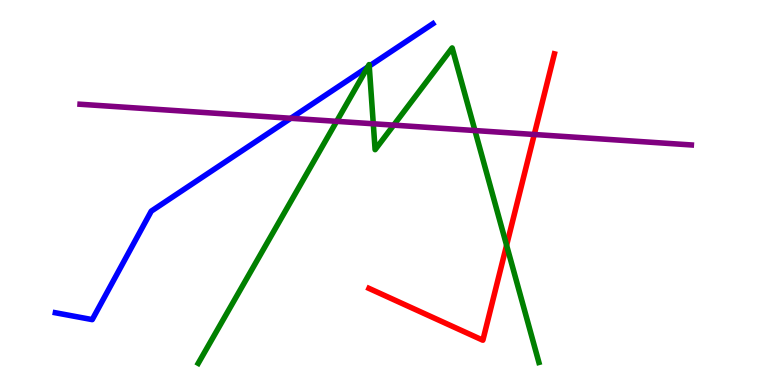[{'lines': ['blue', 'red'], 'intersections': []}, {'lines': ['green', 'red'], 'intersections': [{'x': 6.54, 'y': 3.63}]}, {'lines': ['purple', 'red'], 'intersections': [{'x': 6.89, 'y': 6.51}]}, {'lines': ['blue', 'green'], 'intersections': [{'x': 4.74, 'y': 8.26}, {'x': 4.76, 'y': 8.28}]}, {'lines': ['blue', 'purple'], 'intersections': [{'x': 3.75, 'y': 6.93}]}, {'lines': ['green', 'purple'], 'intersections': [{'x': 4.34, 'y': 6.85}, {'x': 4.82, 'y': 6.79}, {'x': 5.08, 'y': 6.75}, {'x': 6.13, 'y': 6.61}]}]